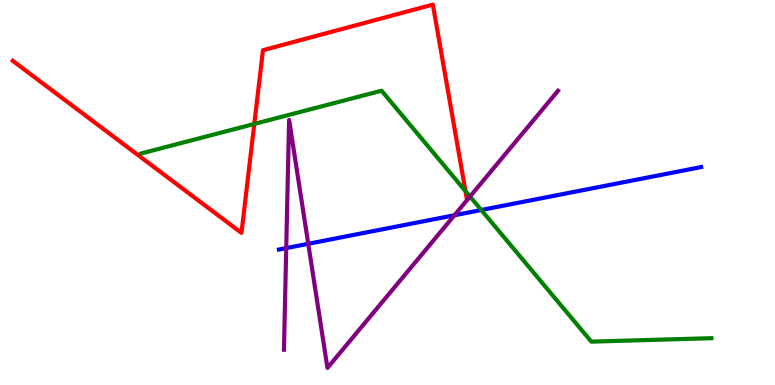[{'lines': ['blue', 'red'], 'intersections': []}, {'lines': ['green', 'red'], 'intersections': [{'x': 3.28, 'y': 6.78}, {'x': 6.01, 'y': 5.04}]}, {'lines': ['purple', 'red'], 'intersections': []}, {'lines': ['blue', 'green'], 'intersections': [{'x': 6.21, 'y': 4.55}]}, {'lines': ['blue', 'purple'], 'intersections': [{'x': 3.69, 'y': 3.56}, {'x': 3.98, 'y': 3.67}, {'x': 5.86, 'y': 4.41}]}, {'lines': ['green', 'purple'], 'intersections': [{'x': 6.06, 'y': 4.9}]}]